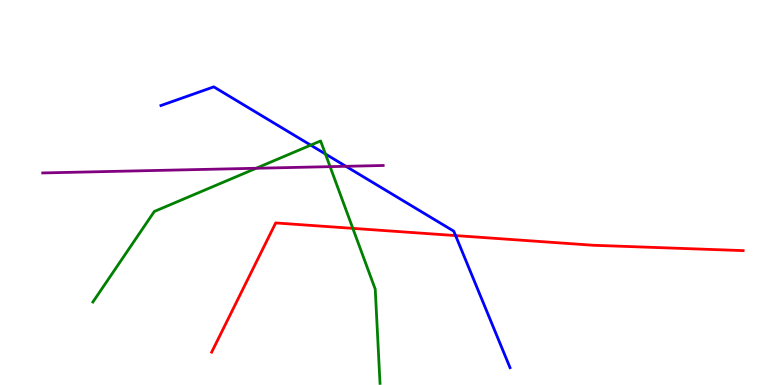[{'lines': ['blue', 'red'], 'intersections': [{'x': 5.88, 'y': 3.88}]}, {'lines': ['green', 'red'], 'intersections': [{'x': 4.55, 'y': 4.07}]}, {'lines': ['purple', 'red'], 'intersections': []}, {'lines': ['blue', 'green'], 'intersections': [{'x': 4.01, 'y': 6.23}, {'x': 4.2, 'y': 6.0}]}, {'lines': ['blue', 'purple'], 'intersections': [{'x': 4.46, 'y': 5.68}]}, {'lines': ['green', 'purple'], 'intersections': [{'x': 3.31, 'y': 5.63}, {'x': 4.26, 'y': 5.67}]}]